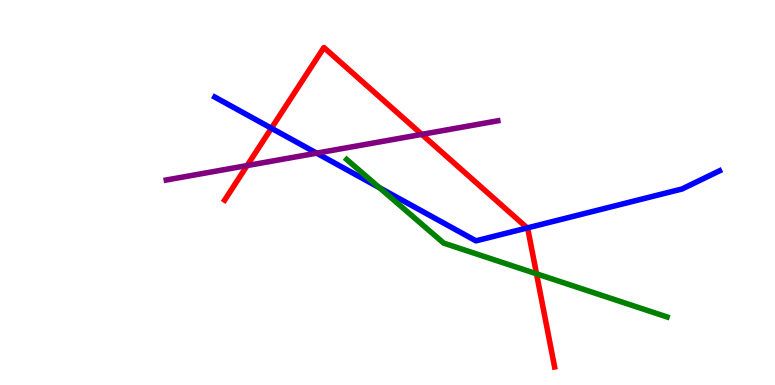[{'lines': ['blue', 'red'], 'intersections': [{'x': 3.5, 'y': 6.67}, {'x': 6.8, 'y': 4.08}]}, {'lines': ['green', 'red'], 'intersections': [{'x': 6.92, 'y': 2.89}]}, {'lines': ['purple', 'red'], 'intersections': [{'x': 3.19, 'y': 5.7}, {'x': 5.44, 'y': 6.51}]}, {'lines': ['blue', 'green'], 'intersections': [{'x': 4.9, 'y': 5.12}]}, {'lines': ['blue', 'purple'], 'intersections': [{'x': 4.09, 'y': 6.02}]}, {'lines': ['green', 'purple'], 'intersections': []}]